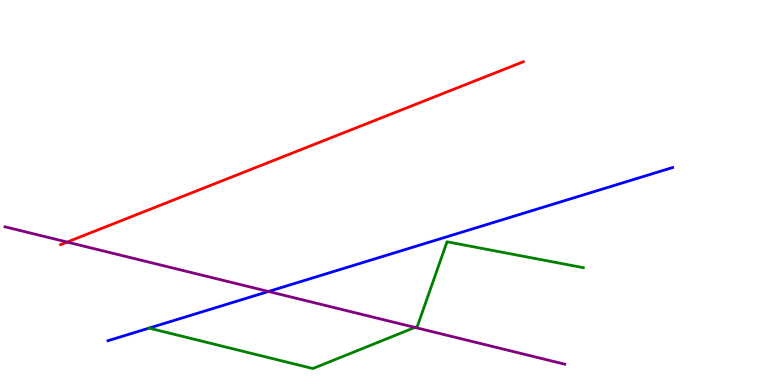[{'lines': ['blue', 'red'], 'intersections': []}, {'lines': ['green', 'red'], 'intersections': []}, {'lines': ['purple', 'red'], 'intersections': [{'x': 0.866, 'y': 3.71}]}, {'lines': ['blue', 'green'], 'intersections': []}, {'lines': ['blue', 'purple'], 'intersections': [{'x': 3.46, 'y': 2.43}]}, {'lines': ['green', 'purple'], 'intersections': [{'x': 5.35, 'y': 1.5}]}]